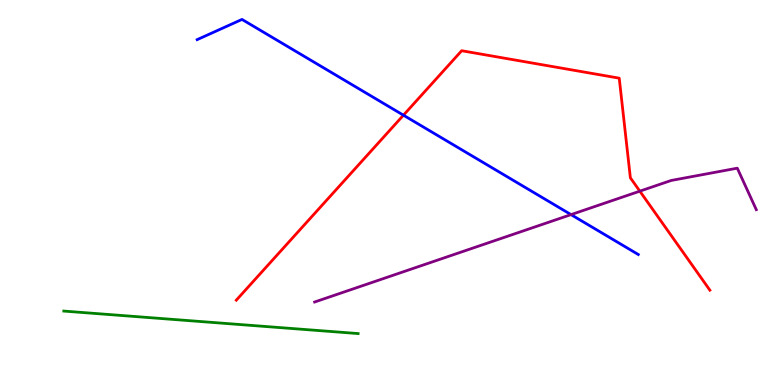[{'lines': ['blue', 'red'], 'intersections': [{'x': 5.21, 'y': 7.01}]}, {'lines': ['green', 'red'], 'intersections': []}, {'lines': ['purple', 'red'], 'intersections': [{'x': 8.26, 'y': 5.03}]}, {'lines': ['blue', 'green'], 'intersections': []}, {'lines': ['blue', 'purple'], 'intersections': [{'x': 7.37, 'y': 4.43}]}, {'lines': ['green', 'purple'], 'intersections': []}]